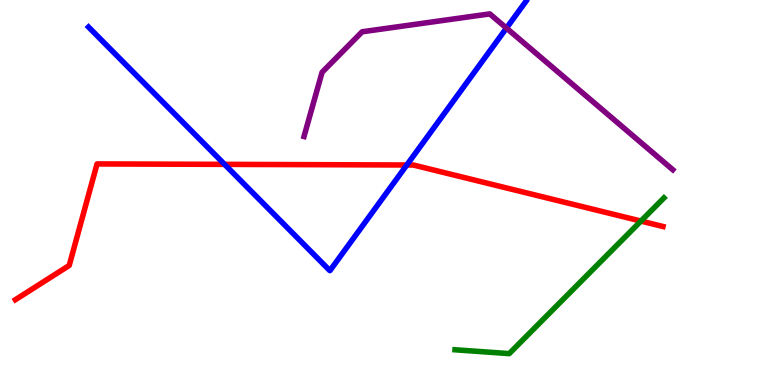[{'lines': ['blue', 'red'], 'intersections': [{'x': 2.9, 'y': 5.73}, {'x': 5.25, 'y': 5.71}]}, {'lines': ['green', 'red'], 'intersections': [{'x': 8.27, 'y': 4.26}]}, {'lines': ['purple', 'red'], 'intersections': []}, {'lines': ['blue', 'green'], 'intersections': []}, {'lines': ['blue', 'purple'], 'intersections': [{'x': 6.53, 'y': 9.27}]}, {'lines': ['green', 'purple'], 'intersections': []}]